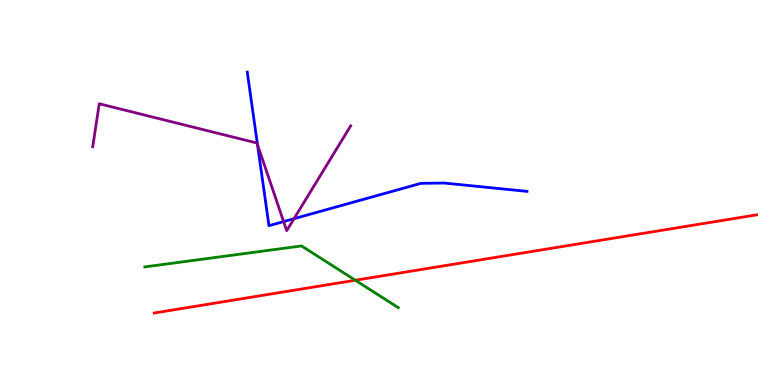[{'lines': ['blue', 'red'], 'intersections': []}, {'lines': ['green', 'red'], 'intersections': [{'x': 4.58, 'y': 2.72}]}, {'lines': ['purple', 'red'], 'intersections': []}, {'lines': ['blue', 'green'], 'intersections': []}, {'lines': ['blue', 'purple'], 'intersections': [{'x': 3.32, 'y': 6.24}, {'x': 3.66, 'y': 4.24}, {'x': 3.79, 'y': 4.32}]}, {'lines': ['green', 'purple'], 'intersections': []}]